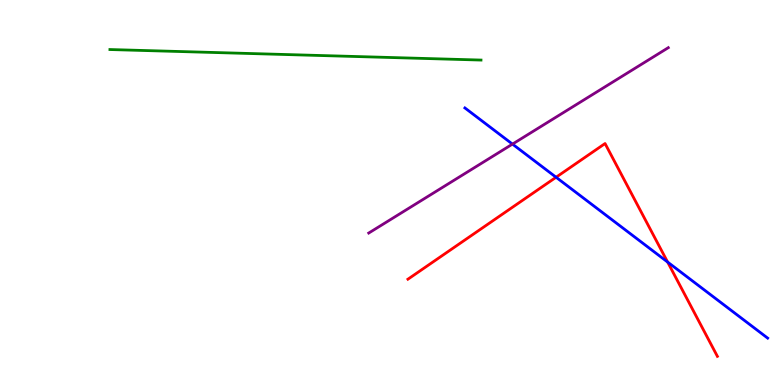[{'lines': ['blue', 'red'], 'intersections': [{'x': 7.18, 'y': 5.4}, {'x': 8.61, 'y': 3.19}]}, {'lines': ['green', 'red'], 'intersections': []}, {'lines': ['purple', 'red'], 'intersections': []}, {'lines': ['blue', 'green'], 'intersections': []}, {'lines': ['blue', 'purple'], 'intersections': [{'x': 6.61, 'y': 6.26}]}, {'lines': ['green', 'purple'], 'intersections': []}]